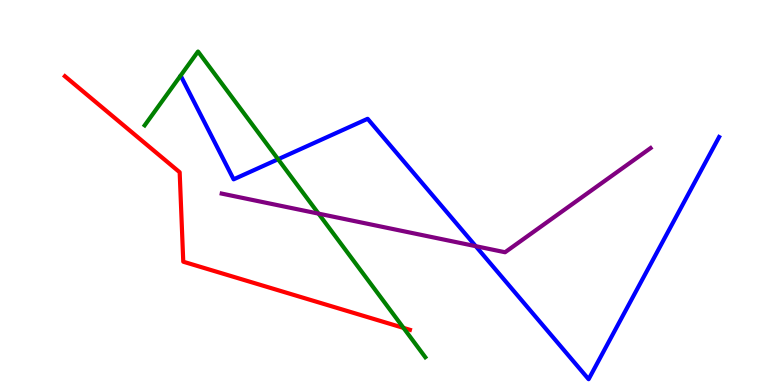[{'lines': ['blue', 'red'], 'intersections': []}, {'lines': ['green', 'red'], 'intersections': [{'x': 5.21, 'y': 1.48}]}, {'lines': ['purple', 'red'], 'intersections': []}, {'lines': ['blue', 'green'], 'intersections': [{'x': 3.59, 'y': 5.86}]}, {'lines': ['blue', 'purple'], 'intersections': [{'x': 6.14, 'y': 3.61}]}, {'lines': ['green', 'purple'], 'intersections': [{'x': 4.11, 'y': 4.45}]}]